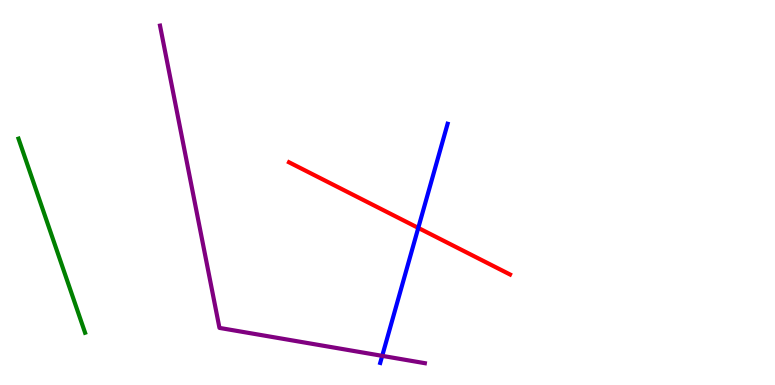[{'lines': ['blue', 'red'], 'intersections': [{'x': 5.4, 'y': 4.08}]}, {'lines': ['green', 'red'], 'intersections': []}, {'lines': ['purple', 'red'], 'intersections': []}, {'lines': ['blue', 'green'], 'intersections': []}, {'lines': ['blue', 'purple'], 'intersections': [{'x': 4.93, 'y': 0.757}]}, {'lines': ['green', 'purple'], 'intersections': []}]